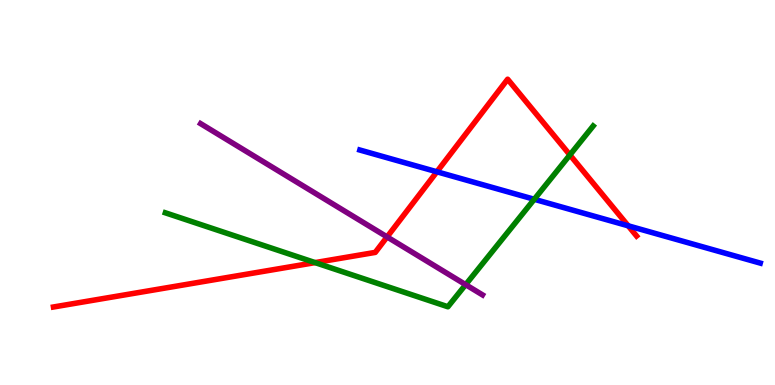[{'lines': ['blue', 'red'], 'intersections': [{'x': 5.64, 'y': 5.54}, {'x': 8.11, 'y': 4.13}]}, {'lines': ['green', 'red'], 'intersections': [{'x': 4.07, 'y': 3.18}, {'x': 7.35, 'y': 5.98}]}, {'lines': ['purple', 'red'], 'intersections': [{'x': 4.99, 'y': 3.85}]}, {'lines': ['blue', 'green'], 'intersections': [{'x': 6.89, 'y': 4.82}]}, {'lines': ['blue', 'purple'], 'intersections': []}, {'lines': ['green', 'purple'], 'intersections': [{'x': 6.01, 'y': 2.61}]}]